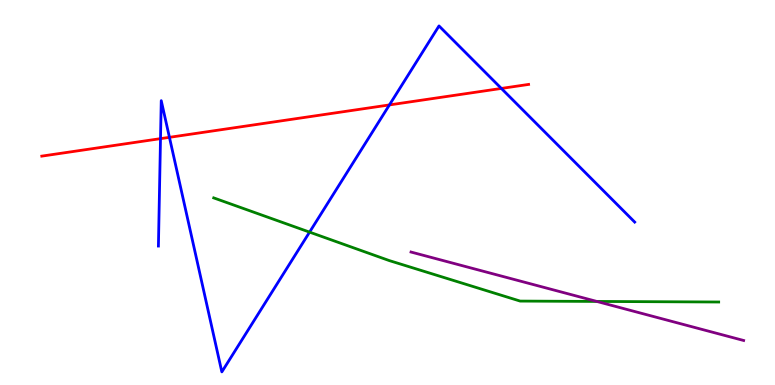[{'lines': ['blue', 'red'], 'intersections': [{'x': 2.07, 'y': 6.4}, {'x': 2.19, 'y': 6.43}, {'x': 5.02, 'y': 7.27}, {'x': 6.47, 'y': 7.7}]}, {'lines': ['green', 'red'], 'intersections': []}, {'lines': ['purple', 'red'], 'intersections': []}, {'lines': ['blue', 'green'], 'intersections': [{'x': 3.99, 'y': 3.97}]}, {'lines': ['blue', 'purple'], 'intersections': []}, {'lines': ['green', 'purple'], 'intersections': [{'x': 7.7, 'y': 2.17}]}]